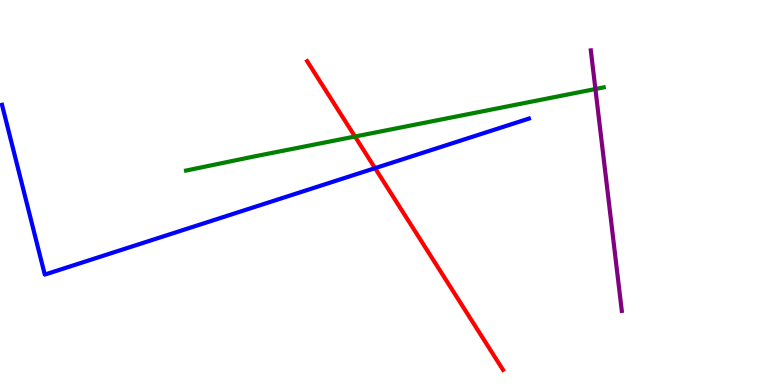[{'lines': ['blue', 'red'], 'intersections': [{'x': 4.84, 'y': 5.63}]}, {'lines': ['green', 'red'], 'intersections': [{'x': 4.58, 'y': 6.45}]}, {'lines': ['purple', 'red'], 'intersections': []}, {'lines': ['blue', 'green'], 'intersections': []}, {'lines': ['blue', 'purple'], 'intersections': []}, {'lines': ['green', 'purple'], 'intersections': [{'x': 7.68, 'y': 7.69}]}]